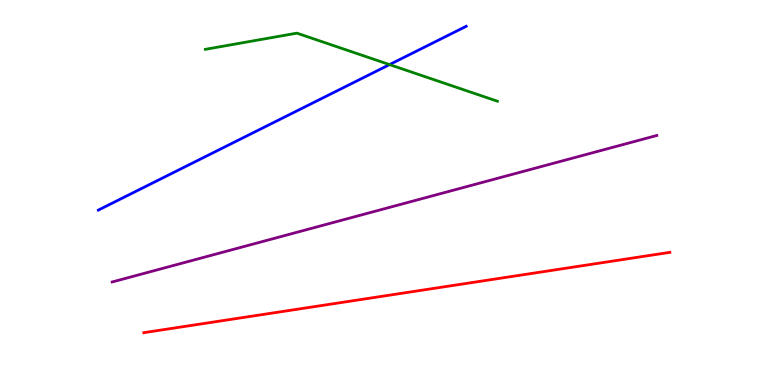[{'lines': ['blue', 'red'], 'intersections': []}, {'lines': ['green', 'red'], 'intersections': []}, {'lines': ['purple', 'red'], 'intersections': []}, {'lines': ['blue', 'green'], 'intersections': [{'x': 5.03, 'y': 8.32}]}, {'lines': ['blue', 'purple'], 'intersections': []}, {'lines': ['green', 'purple'], 'intersections': []}]